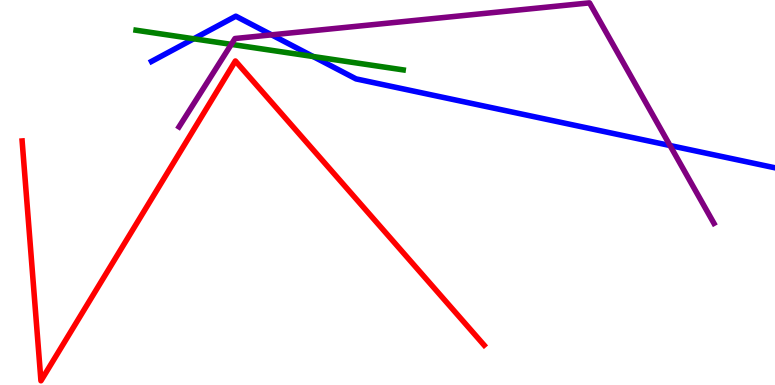[{'lines': ['blue', 'red'], 'intersections': []}, {'lines': ['green', 'red'], 'intersections': []}, {'lines': ['purple', 'red'], 'intersections': []}, {'lines': ['blue', 'green'], 'intersections': [{'x': 2.5, 'y': 8.99}, {'x': 4.04, 'y': 8.53}]}, {'lines': ['blue', 'purple'], 'intersections': [{'x': 3.5, 'y': 9.09}, {'x': 8.65, 'y': 6.22}]}, {'lines': ['green', 'purple'], 'intersections': [{'x': 2.98, 'y': 8.85}]}]